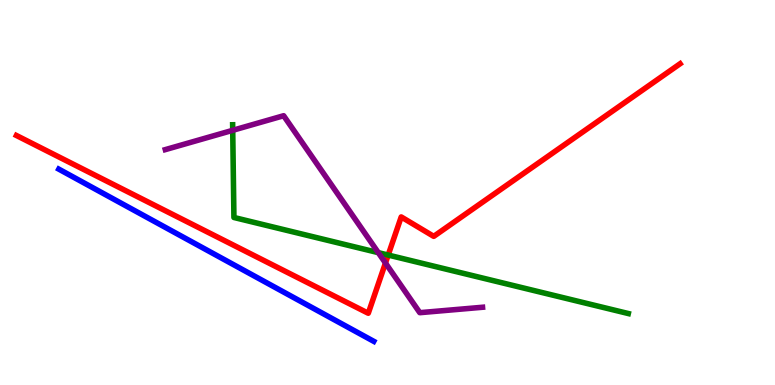[{'lines': ['blue', 'red'], 'intersections': []}, {'lines': ['green', 'red'], 'intersections': [{'x': 5.01, 'y': 3.38}]}, {'lines': ['purple', 'red'], 'intersections': [{'x': 4.97, 'y': 3.17}]}, {'lines': ['blue', 'green'], 'intersections': []}, {'lines': ['blue', 'purple'], 'intersections': []}, {'lines': ['green', 'purple'], 'intersections': [{'x': 3.0, 'y': 6.62}, {'x': 4.88, 'y': 3.44}]}]